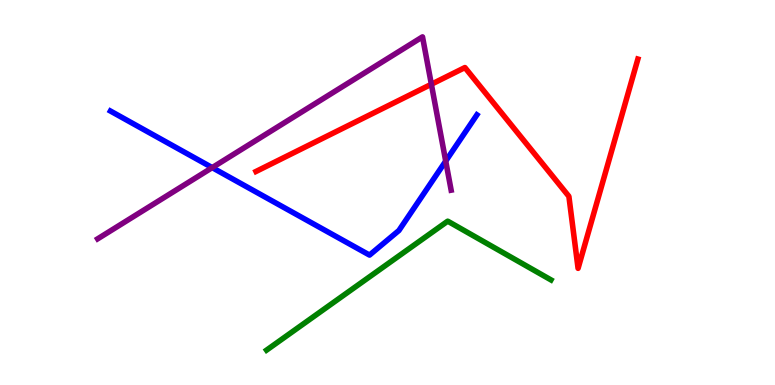[{'lines': ['blue', 'red'], 'intersections': []}, {'lines': ['green', 'red'], 'intersections': []}, {'lines': ['purple', 'red'], 'intersections': [{'x': 5.57, 'y': 7.81}]}, {'lines': ['blue', 'green'], 'intersections': []}, {'lines': ['blue', 'purple'], 'intersections': [{'x': 2.74, 'y': 5.65}, {'x': 5.75, 'y': 5.82}]}, {'lines': ['green', 'purple'], 'intersections': []}]